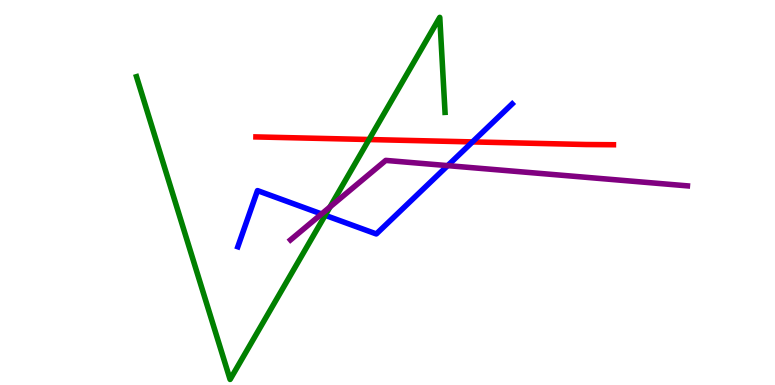[{'lines': ['blue', 'red'], 'intersections': [{'x': 6.1, 'y': 6.31}]}, {'lines': ['green', 'red'], 'intersections': [{'x': 4.76, 'y': 6.38}]}, {'lines': ['purple', 'red'], 'intersections': []}, {'lines': ['blue', 'green'], 'intersections': [{'x': 4.2, 'y': 4.41}]}, {'lines': ['blue', 'purple'], 'intersections': [{'x': 4.15, 'y': 4.44}, {'x': 5.78, 'y': 5.7}]}, {'lines': ['green', 'purple'], 'intersections': [{'x': 4.26, 'y': 4.62}]}]